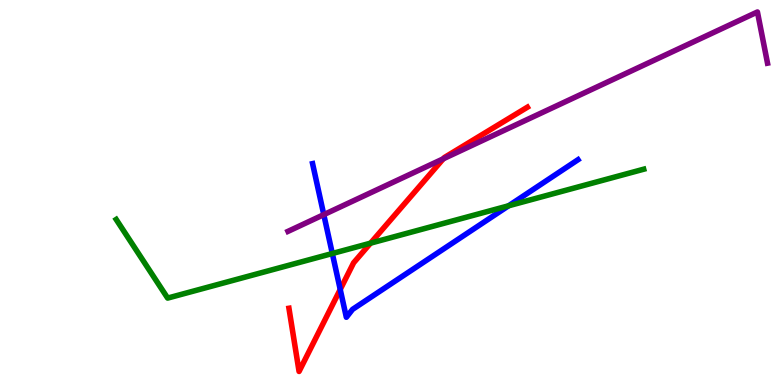[{'lines': ['blue', 'red'], 'intersections': [{'x': 4.39, 'y': 2.48}]}, {'lines': ['green', 'red'], 'intersections': [{'x': 4.78, 'y': 3.68}]}, {'lines': ['purple', 'red'], 'intersections': [{'x': 5.72, 'y': 5.88}]}, {'lines': ['blue', 'green'], 'intersections': [{'x': 4.29, 'y': 3.42}, {'x': 6.56, 'y': 4.65}]}, {'lines': ['blue', 'purple'], 'intersections': [{'x': 4.18, 'y': 4.43}]}, {'lines': ['green', 'purple'], 'intersections': []}]